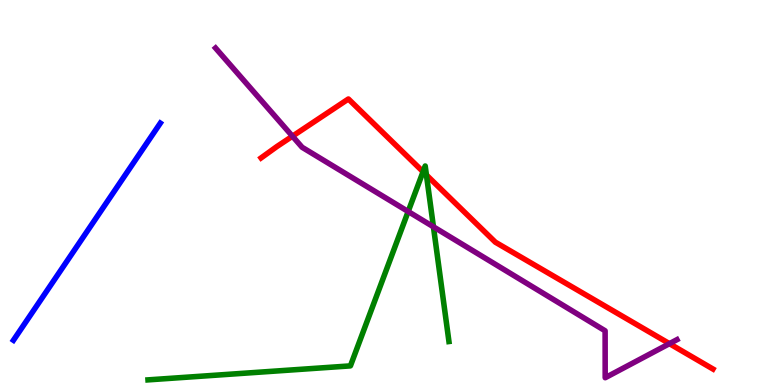[{'lines': ['blue', 'red'], 'intersections': []}, {'lines': ['green', 'red'], 'intersections': [{'x': 5.46, 'y': 5.54}, {'x': 5.5, 'y': 5.45}]}, {'lines': ['purple', 'red'], 'intersections': [{'x': 3.77, 'y': 6.46}, {'x': 8.64, 'y': 1.07}]}, {'lines': ['blue', 'green'], 'intersections': []}, {'lines': ['blue', 'purple'], 'intersections': []}, {'lines': ['green', 'purple'], 'intersections': [{'x': 5.27, 'y': 4.51}, {'x': 5.59, 'y': 4.11}]}]